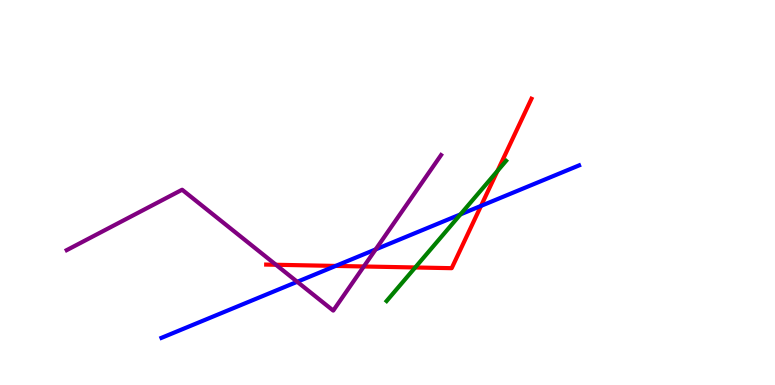[{'lines': ['blue', 'red'], 'intersections': [{'x': 4.33, 'y': 3.09}, {'x': 6.21, 'y': 4.65}]}, {'lines': ['green', 'red'], 'intersections': [{'x': 5.36, 'y': 3.05}, {'x': 6.42, 'y': 5.56}]}, {'lines': ['purple', 'red'], 'intersections': [{'x': 3.56, 'y': 3.12}, {'x': 4.69, 'y': 3.08}]}, {'lines': ['blue', 'green'], 'intersections': [{'x': 5.94, 'y': 4.43}]}, {'lines': ['blue', 'purple'], 'intersections': [{'x': 3.84, 'y': 2.68}, {'x': 4.85, 'y': 3.52}]}, {'lines': ['green', 'purple'], 'intersections': []}]